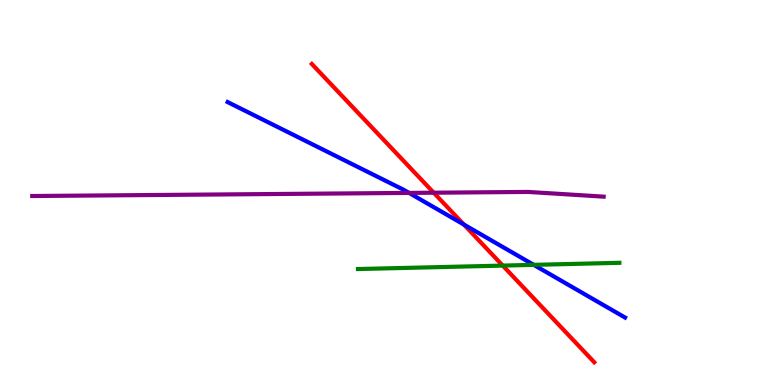[{'lines': ['blue', 'red'], 'intersections': [{'x': 5.99, 'y': 4.17}]}, {'lines': ['green', 'red'], 'intersections': [{'x': 6.49, 'y': 3.1}]}, {'lines': ['purple', 'red'], 'intersections': [{'x': 5.6, 'y': 4.99}]}, {'lines': ['blue', 'green'], 'intersections': [{'x': 6.89, 'y': 3.12}]}, {'lines': ['blue', 'purple'], 'intersections': [{'x': 5.28, 'y': 4.99}]}, {'lines': ['green', 'purple'], 'intersections': []}]